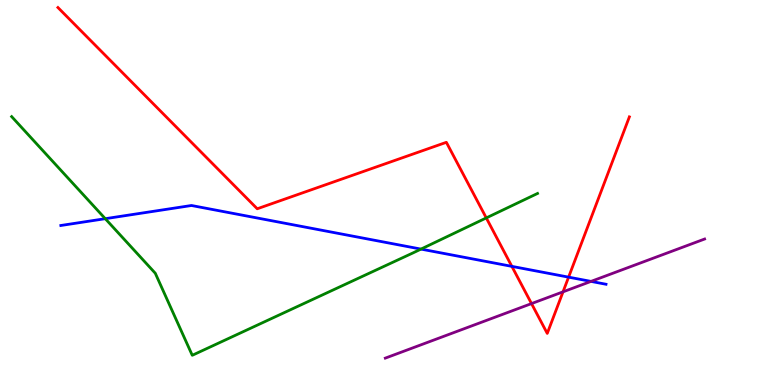[{'lines': ['blue', 'red'], 'intersections': [{'x': 6.6, 'y': 3.08}, {'x': 7.34, 'y': 2.8}]}, {'lines': ['green', 'red'], 'intersections': [{'x': 6.27, 'y': 4.34}]}, {'lines': ['purple', 'red'], 'intersections': [{'x': 6.86, 'y': 2.11}, {'x': 7.26, 'y': 2.42}]}, {'lines': ['blue', 'green'], 'intersections': [{'x': 1.36, 'y': 4.32}, {'x': 5.43, 'y': 3.53}]}, {'lines': ['blue', 'purple'], 'intersections': [{'x': 7.63, 'y': 2.69}]}, {'lines': ['green', 'purple'], 'intersections': []}]